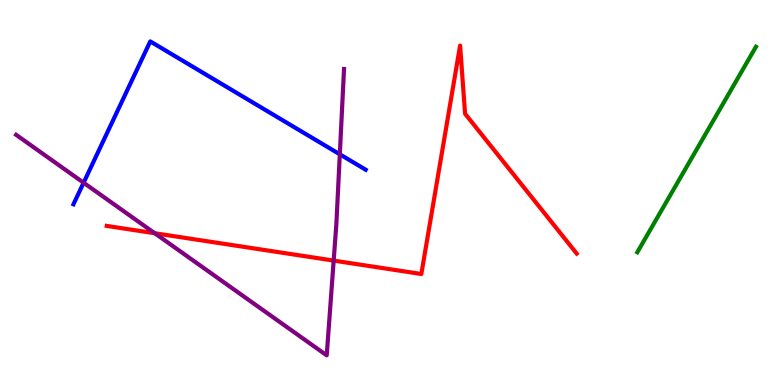[{'lines': ['blue', 'red'], 'intersections': []}, {'lines': ['green', 'red'], 'intersections': []}, {'lines': ['purple', 'red'], 'intersections': [{'x': 2.0, 'y': 3.94}, {'x': 4.31, 'y': 3.23}]}, {'lines': ['blue', 'green'], 'intersections': []}, {'lines': ['blue', 'purple'], 'intersections': [{'x': 1.08, 'y': 5.25}, {'x': 4.38, 'y': 5.99}]}, {'lines': ['green', 'purple'], 'intersections': []}]